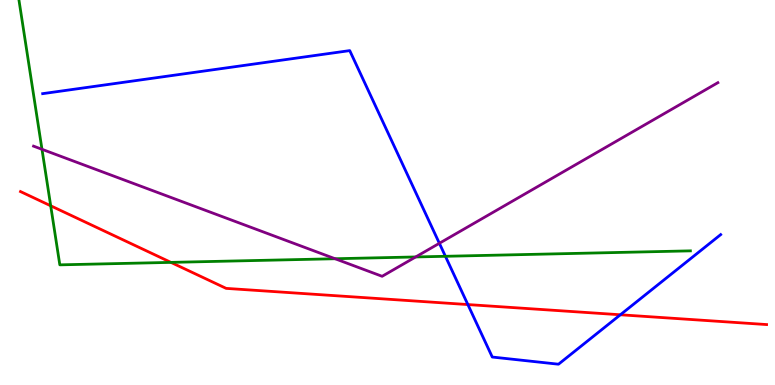[{'lines': ['blue', 'red'], 'intersections': [{'x': 6.04, 'y': 2.09}, {'x': 8.0, 'y': 1.82}]}, {'lines': ['green', 'red'], 'intersections': [{'x': 0.654, 'y': 4.65}, {'x': 2.21, 'y': 3.18}]}, {'lines': ['purple', 'red'], 'intersections': []}, {'lines': ['blue', 'green'], 'intersections': [{'x': 5.75, 'y': 3.34}]}, {'lines': ['blue', 'purple'], 'intersections': [{'x': 5.67, 'y': 3.68}]}, {'lines': ['green', 'purple'], 'intersections': [{'x': 0.542, 'y': 6.12}, {'x': 4.32, 'y': 3.28}, {'x': 5.36, 'y': 3.33}]}]